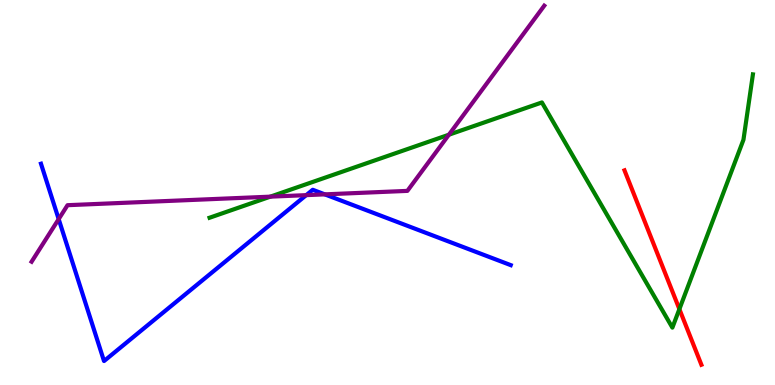[{'lines': ['blue', 'red'], 'intersections': []}, {'lines': ['green', 'red'], 'intersections': [{'x': 8.77, 'y': 1.97}]}, {'lines': ['purple', 'red'], 'intersections': []}, {'lines': ['blue', 'green'], 'intersections': []}, {'lines': ['blue', 'purple'], 'intersections': [{'x': 0.757, 'y': 4.31}, {'x': 3.95, 'y': 4.93}, {'x': 4.19, 'y': 4.95}]}, {'lines': ['green', 'purple'], 'intersections': [{'x': 3.49, 'y': 4.89}, {'x': 5.79, 'y': 6.5}]}]